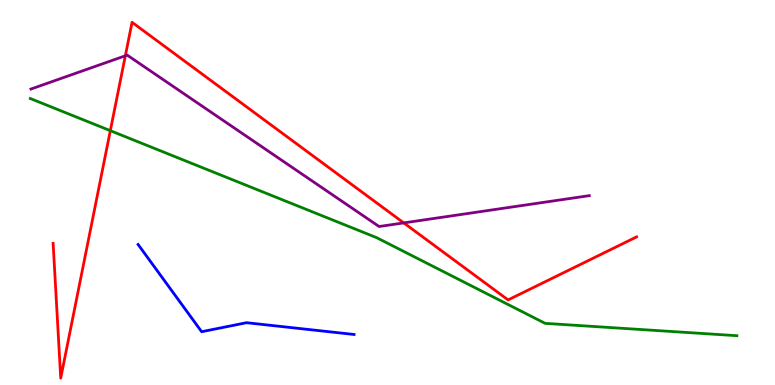[{'lines': ['blue', 'red'], 'intersections': []}, {'lines': ['green', 'red'], 'intersections': [{'x': 1.42, 'y': 6.61}]}, {'lines': ['purple', 'red'], 'intersections': [{'x': 1.62, 'y': 8.55}, {'x': 5.21, 'y': 4.21}]}, {'lines': ['blue', 'green'], 'intersections': []}, {'lines': ['blue', 'purple'], 'intersections': []}, {'lines': ['green', 'purple'], 'intersections': []}]